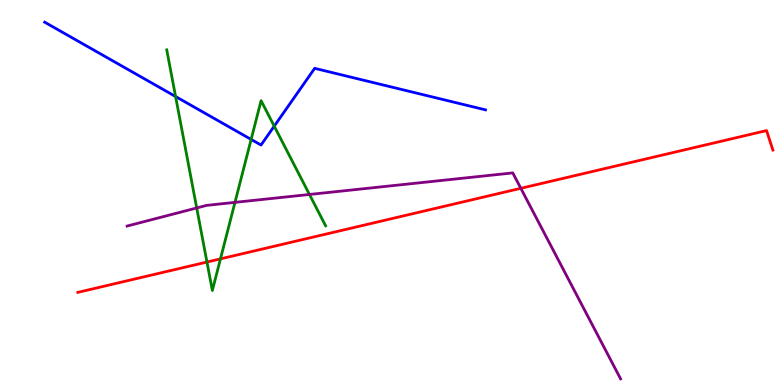[{'lines': ['blue', 'red'], 'intersections': []}, {'lines': ['green', 'red'], 'intersections': [{'x': 2.67, 'y': 3.19}, {'x': 2.84, 'y': 3.28}]}, {'lines': ['purple', 'red'], 'intersections': [{'x': 6.72, 'y': 5.11}]}, {'lines': ['blue', 'green'], 'intersections': [{'x': 2.27, 'y': 7.49}, {'x': 3.24, 'y': 6.38}, {'x': 3.54, 'y': 6.72}]}, {'lines': ['blue', 'purple'], 'intersections': []}, {'lines': ['green', 'purple'], 'intersections': [{'x': 2.54, 'y': 4.6}, {'x': 3.03, 'y': 4.74}, {'x': 3.99, 'y': 4.95}]}]